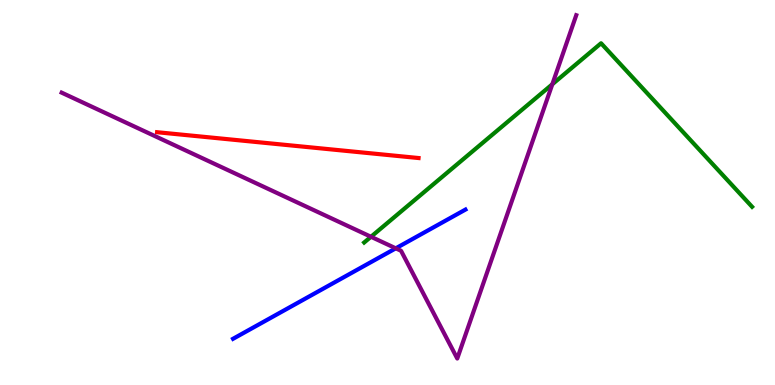[{'lines': ['blue', 'red'], 'intersections': []}, {'lines': ['green', 'red'], 'intersections': []}, {'lines': ['purple', 'red'], 'intersections': []}, {'lines': ['blue', 'green'], 'intersections': []}, {'lines': ['blue', 'purple'], 'intersections': [{'x': 5.11, 'y': 3.55}]}, {'lines': ['green', 'purple'], 'intersections': [{'x': 4.79, 'y': 3.85}, {'x': 7.13, 'y': 7.81}]}]